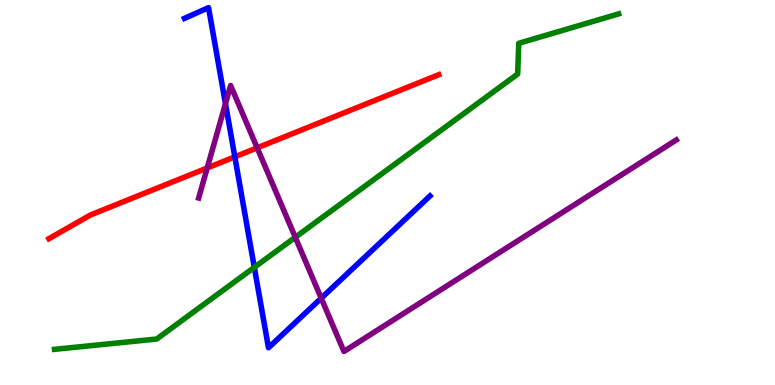[{'lines': ['blue', 'red'], 'intersections': [{'x': 3.03, 'y': 5.93}]}, {'lines': ['green', 'red'], 'intersections': []}, {'lines': ['purple', 'red'], 'intersections': [{'x': 2.67, 'y': 5.64}, {'x': 3.32, 'y': 6.16}]}, {'lines': ['blue', 'green'], 'intersections': [{'x': 3.28, 'y': 3.06}]}, {'lines': ['blue', 'purple'], 'intersections': [{'x': 2.91, 'y': 7.31}, {'x': 4.14, 'y': 2.26}]}, {'lines': ['green', 'purple'], 'intersections': [{'x': 3.81, 'y': 3.84}]}]